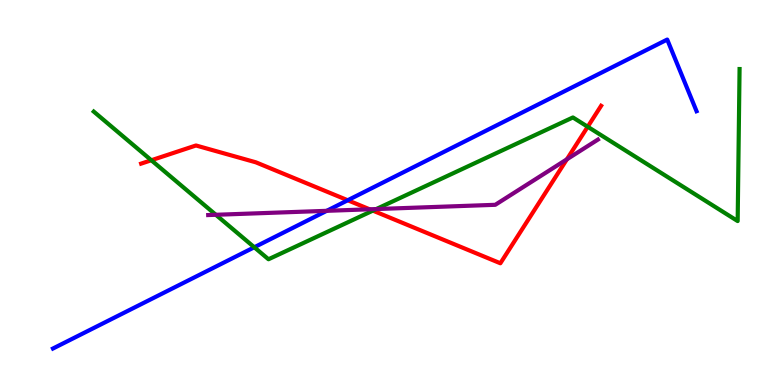[{'lines': ['blue', 'red'], 'intersections': [{'x': 4.49, 'y': 4.8}]}, {'lines': ['green', 'red'], 'intersections': [{'x': 1.95, 'y': 5.84}, {'x': 4.81, 'y': 4.53}, {'x': 7.58, 'y': 6.71}]}, {'lines': ['purple', 'red'], 'intersections': [{'x': 4.77, 'y': 4.56}, {'x': 7.31, 'y': 5.86}]}, {'lines': ['blue', 'green'], 'intersections': [{'x': 3.28, 'y': 3.58}]}, {'lines': ['blue', 'purple'], 'intersections': [{'x': 4.22, 'y': 4.52}]}, {'lines': ['green', 'purple'], 'intersections': [{'x': 2.79, 'y': 4.42}, {'x': 4.86, 'y': 4.57}]}]